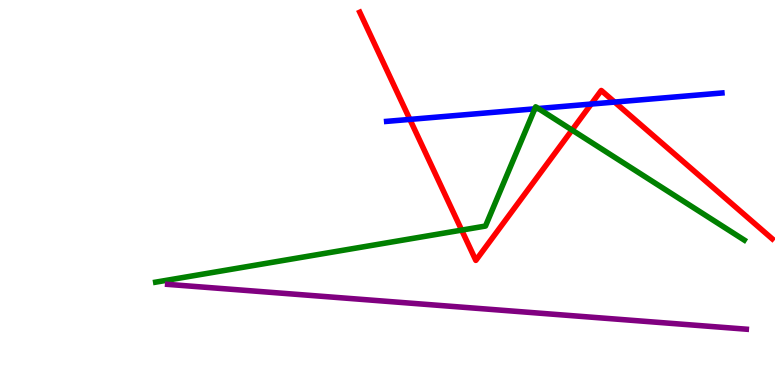[{'lines': ['blue', 'red'], 'intersections': [{'x': 5.29, 'y': 6.9}, {'x': 7.63, 'y': 7.3}, {'x': 7.93, 'y': 7.35}]}, {'lines': ['green', 'red'], 'intersections': [{'x': 5.96, 'y': 4.02}, {'x': 7.38, 'y': 6.62}]}, {'lines': ['purple', 'red'], 'intersections': []}, {'lines': ['blue', 'green'], 'intersections': [{'x': 6.9, 'y': 7.17}, {'x': 6.95, 'y': 7.18}]}, {'lines': ['blue', 'purple'], 'intersections': []}, {'lines': ['green', 'purple'], 'intersections': []}]